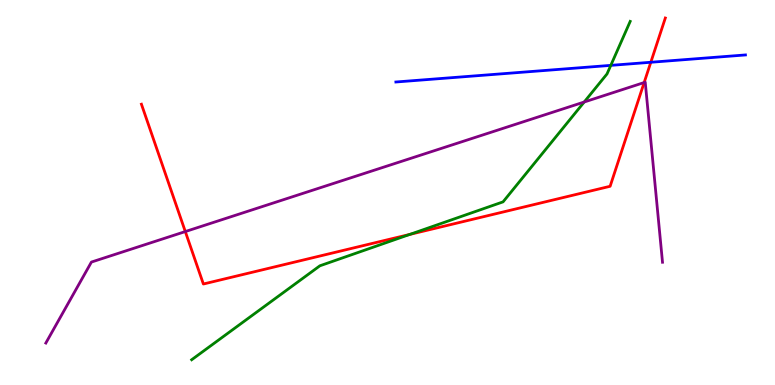[{'lines': ['blue', 'red'], 'intersections': [{'x': 8.4, 'y': 8.38}]}, {'lines': ['green', 'red'], 'intersections': [{'x': 5.29, 'y': 3.91}]}, {'lines': ['purple', 'red'], 'intersections': [{'x': 2.39, 'y': 3.99}, {'x': 8.31, 'y': 7.86}]}, {'lines': ['blue', 'green'], 'intersections': [{'x': 7.88, 'y': 8.3}]}, {'lines': ['blue', 'purple'], 'intersections': []}, {'lines': ['green', 'purple'], 'intersections': [{'x': 7.54, 'y': 7.35}]}]